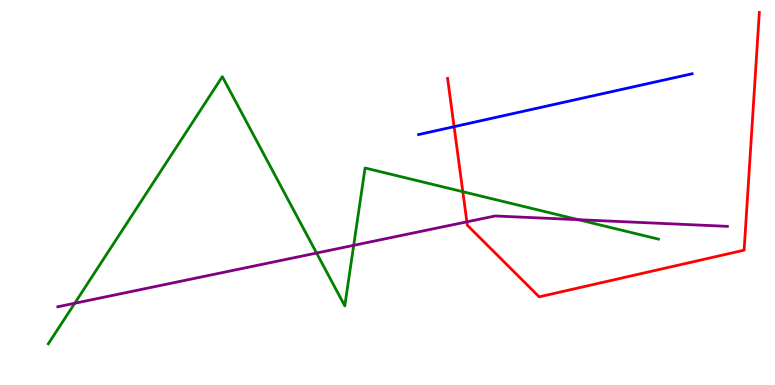[{'lines': ['blue', 'red'], 'intersections': [{'x': 5.86, 'y': 6.71}]}, {'lines': ['green', 'red'], 'intersections': [{'x': 5.97, 'y': 5.02}]}, {'lines': ['purple', 'red'], 'intersections': [{'x': 6.02, 'y': 4.24}]}, {'lines': ['blue', 'green'], 'intersections': []}, {'lines': ['blue', 'purple'], 'intersections': []}, {'lines': ['green', 'purple'], 'intersections': [{'x': 0.964, 'y': 2.12}, {'x': 4.08, 'y': 3.43}, {'x': 4.56, 'y': 3.63}, {'x': 7.46, 'y': 4.29}]}]